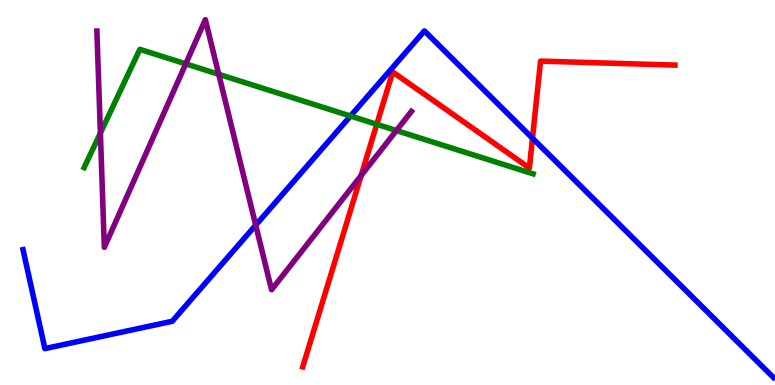[{'lines': ['blue', 'red'], 'intersections': [{'x': 6.87, 'y': 6.41}]}, {'lines': ['green', 'red'], 'intersections': [{'x': 4.86, 'y': 6.77}]}, {'lines': ['purple', 'red'], 'intersections': [{'x': 4.66, 'y': 5.44}]}, {'lines': ['blue', 'green'], 'intersections': [{'x': 4.52, 'y': 6.99}]}, {'lines': ['blue', 'purple'], 'intersections': [{'x': 3.3, 'y': 4.15}]}, {'lines': ['green', 'purple'], 'intersections': [{'x': 1.3, 'y': 6.54}, {'x': 2.4, 'y': 8.34}, {'x': 2.82, 'y': 8.07}, {'x': 5.12, 'y': 6.61}]}]